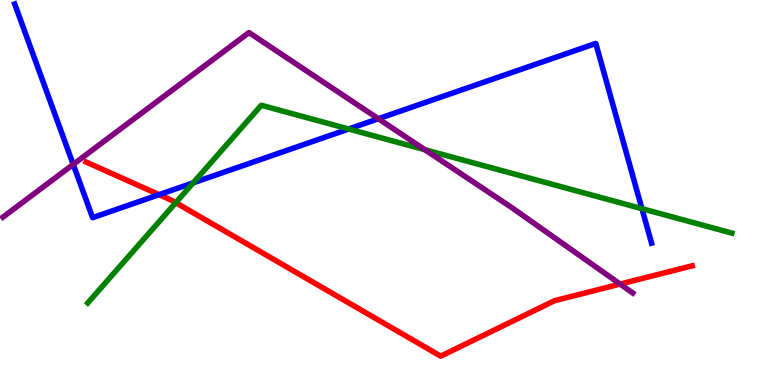[{'lines': ['blue', 'red'], 'intersections': [{'x': 2.05, 'y': 4.94}]}, {'lines': ['green', 'red'], 'intersections': [{'x': 2.27, 'y': 4.74}]}, {'lines': ['purple', 'red'], 'intersections': [{'x': 8.0, 'y': 2.62}]}, {'lines': ['blue', 'green'], 'intersections': [{'x': 2.49, 'y': 5.25}, {'x': 4.5, 'y': 6.65}, {'x': 8.28, 'y': 4.58}]}, {'lines': ['blue', 'purple'], 'intersections': [{'x': 0.945, 'y': 5.73}, {'x': 4.88, 'y': 6.92}]}, {'lines': ['green', 'purple'], 'intersections': [{'x': 5.48, 'y': 6.11}]}]